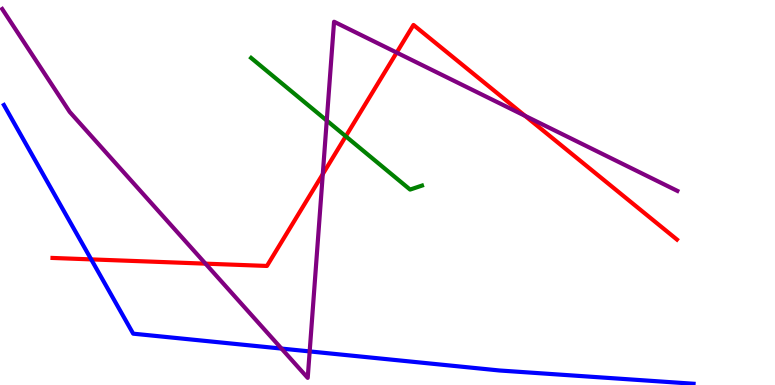[{'lines': ['blue', 'red'], 'intersections': [{'x': 1.18, 'y': 3.26}]}, {'lines': ['green', 'red'], 'intersections': [{'x': 4.46, 'y': 6.46}]}, {'lines': ['purple', 'red'], 'intersections': [{'x': 2.65, 'y': 3.15}, {'x': 4.16, 'y': 5.48}, {'x': 5.12, 'y': 8.63}, {'x': 6.77, 'y': 6.99}]}, {'lines': ['blue', 'green'], 'intersections': []}, {'lines': ['blue', 'purple'], 'intersections': [{'x': 3.63, 'y': 0.946}, {'x': 4.0, 'y': 0.872}]}, {'lines': ['green', 'purple'], 'intersections': [{'x': 4.22, 'y': 6.87}]}]